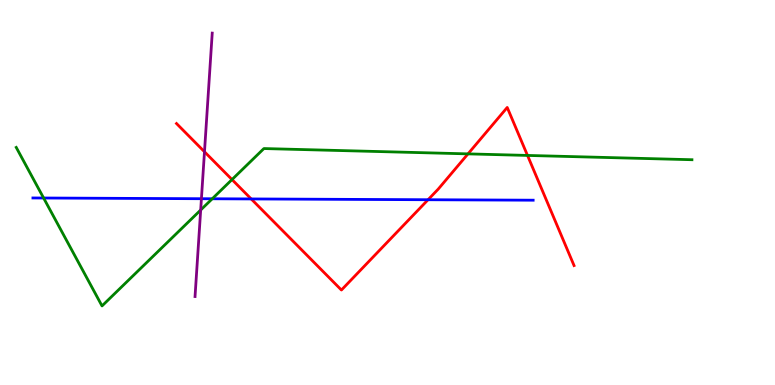[{'lines': ['blue', 'red'], 'intersections': [{'x': 3.24, 'y': 4.83}, {'x': 5.52, 'y': 4.81}]}, {'lines': ['green', 'red'], 'intersections': [{'x': 2.99, 'y': 5.34}, {'x': 6.04, 'y': 6.0}, {'x': 6.81, 'y': 5.96}]}, {'lines': ['purple', 'red'], 'intersections': [{'x': 2.64, 'y': 6.06}]}, {'lines': ['blue', 'green'], 'intersections': [{'x': 0.563, 'y': 4.86}, {'x': 2.74, 'y': 4.84}]}, {'lines': ['blue', 'purple'], 'intersections': [{'x': 2.6, 'y': 4.84}]}, {'lines': ['green', 'purple'], 'intersections': [{'x': 2.59, 'y': 4.55}]}]